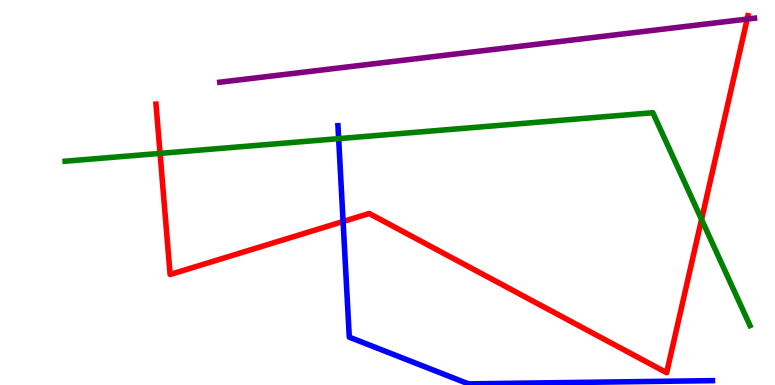[{'lines': ['blue', 'red'], 'intersections': [{'x': 4.43, 'y': 4.25}]}, {'lines': ['green', 'red'], 'intersections': [{'x': 2.07, 'y': 6.02}, {'x': 9.05, 'y': 4.3}]}, {'lines': ['purple', 'red'], 'intersections': [{'x': 9.64, 'y': 9.5}]}, {'lines': ['blue', 'green'], 'intersections': [{'x': 4.37, 'y': 6.4}]}, {'lines': ['blue', 'purple'], 'intersections': []}, {'lines': ['green', 'purple'], 'intersections': []}]